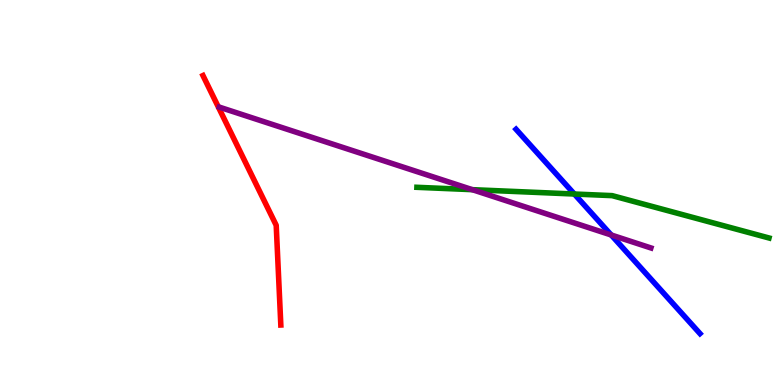[{'lines': ['blue', 'red'], 'intersections': []}, {'lines': ['green', 'red'], 'intersections': []}, {'lines': ['purple', 'red'], 'intersections': []}, {'lines': ['blue', 'green'], 'intersections': [{'x': 7.41, 'y': 4.96}]}, {'lines': ['blue', 'purple'], 'intersections': [{'x': 7.89, 'y': 3.9}]}, {'lines': ['green', 'purple'], 'intersections': [{'x': 6.09, 'y': 5.07}]}]